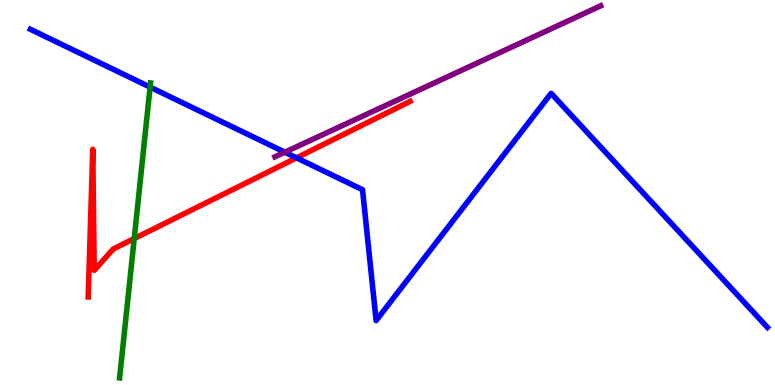[{'lines': ['blue', 'red'], 'intersections': [{'x': 3.83, 'y': 5.9}]}, {'lines': ['green', 'red'], 'intersections': [{'x': 1.73, 'y': 3.8}]}, {'lines': ['purple', 'red'], 'intersections': []}, {'lines': ['blue', 'green'], 'intersections': [{'x': 1.94, 'y': 7.74}]}, {'lines': ['blue', 'purple'], 'intersections': [{'x': 3.68, 'y': 6.05}]}, {'lines': ['green', 'purple'], 'intersections': []}]